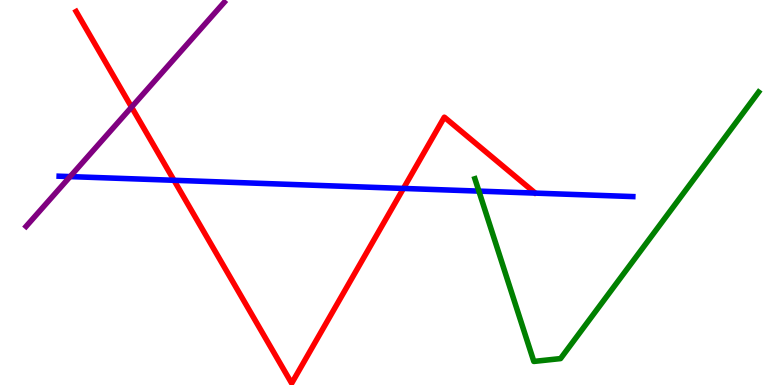[{'lines': ['blue', 'red'], 'intersections': [{'x': 2.24, 'y': 5.32}, {'x': 5.21, 'y': 5.11}]}, {'lines': ['green', 'red'], 'intersections': []}, {'lines': ['purple', 'red'], 'intersections': [{'x': 1.7, 'y': 7.22}]}, {'lines': ['blue', 'green'], 'intersections': [{'x': 6.18, 'y': 5.04}]}, {'lines': ['blue', 'purple'], 'intersections': [{'x': 0.905, 'y': 5.41}]}, {'lines': ['green', 'purple'], 'intersections': []}]